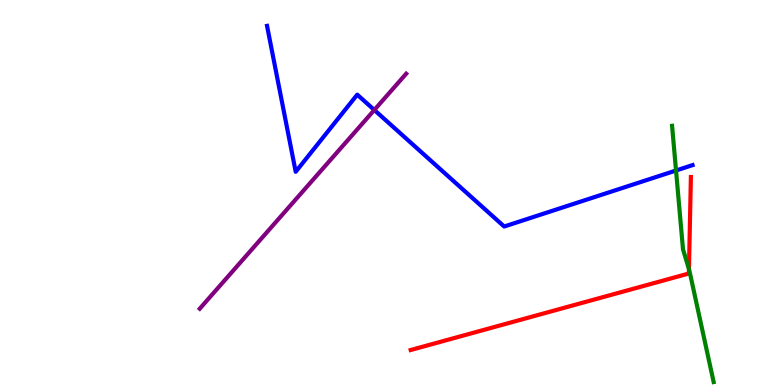[{'lines': ['blue', 'red'], 'intersections': []}, {'lines': ['green', 'red'], 'intersections': [{'x': 8.89, 'y': 3.01}]}, {'lines': ['purple', 'red'], 'intersections': []}, {'lines': ['blue', 'green'], 'intersections': [{'x': 8.72, 'y': 5.57}]}, {'lines': ['blue', 'purple'], 'intersections': [{'x': 4.83, 'y': 7.14}]}, {'lines': ['green', 'purple'], 'intersections': []}]